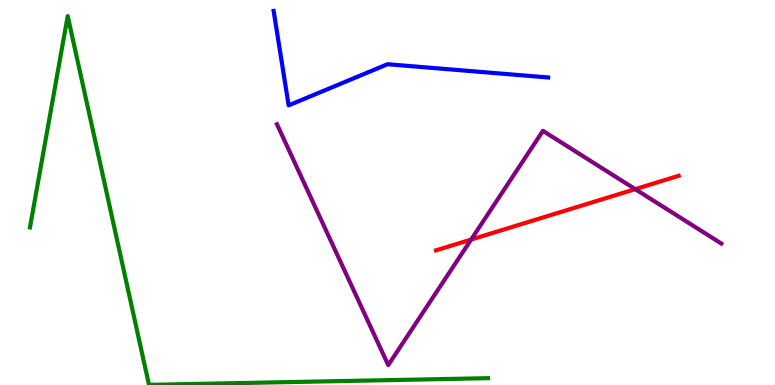[{'lines': ['blue', 'red'], 'intersections': []}, {'lines': ['green', 'red'], 'intersections': []}, {'lines': ['purple', 'red'], 'intersections': [{'x': 6.08, 'y': 3.78}, {'x': 8.2, 'y': 5.09}]}, {'lines': ['blue', 'green'], 'intersections': []}, {'lines': ['blue', 'purple'], 'intersections': []}, {'lines': ['green', 'purple'], 'intersections': []}]